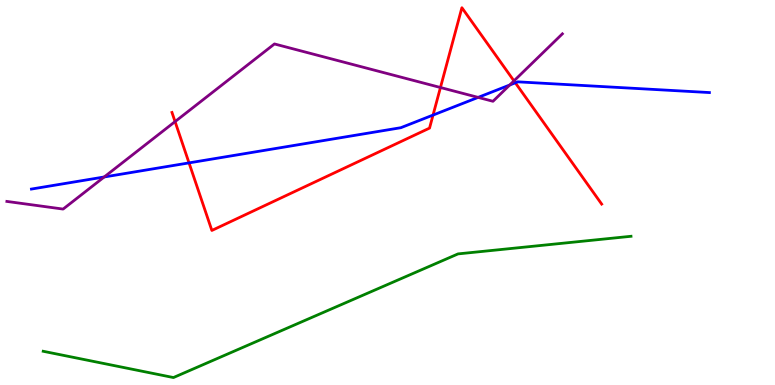[{'lines': ['blue', 'red'], 'intersections': [{'x': 2.44, 'y': 5.77}, {'x': 5.59, 'y': 7.01}, {'x': 6.65, 'y': 7.85}]}, {'lines': ['green', 'red'], 'intersections': []}, {'lines': ['purple', 'red'], 'intersections': [{'x': 2.26, 'y': 6.84}, {'x': 5.68, 'y': 7.73}, {'x': 6.63, 'y': 7.9}]}, {'lines': ['blue', 'green'], 'intersections': []}, {'lines': ['blue', 'purple'], 'intersections': [{'x': 1.34, 'y': 5.4}, {'x': 6.17, 'y': 7.47}, {'x': 6.58, 'y': 7.79}]}, {'lines': ['green', 'purple'], 'intersections': []}]